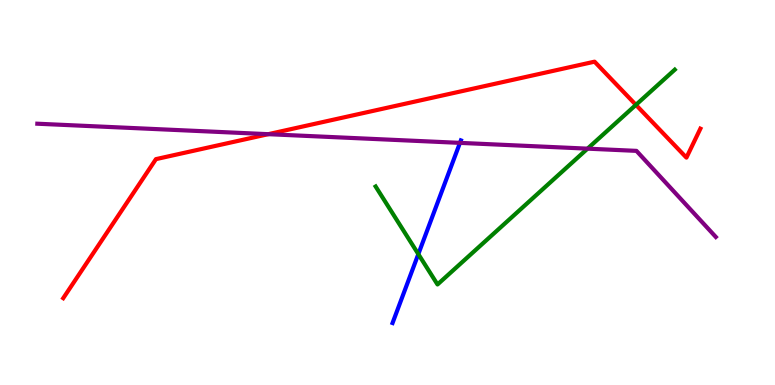[{'lines': ['blue', 'red'], 'intersections': []}, {'lines': ['green', 'red'], 'intersections': [{'x': 8.21, 'y': 7.28}]}, {'lines': ['purple', 'red'], 'intersections': [{'x': 3.46, 'y': 6.51}]}, {'lines': ['blue', 'green'], 'intersections': [{'x': 5.4, 'y': 3.4}]}, {'lines': ['blue', 'purple'], 'intersections': [{'x': 5.93, 'y': 6.29}]}, {'lines': ['green', 'purple'], 'intersections': [{'x': 7.58, 'y': 6.14}]}]